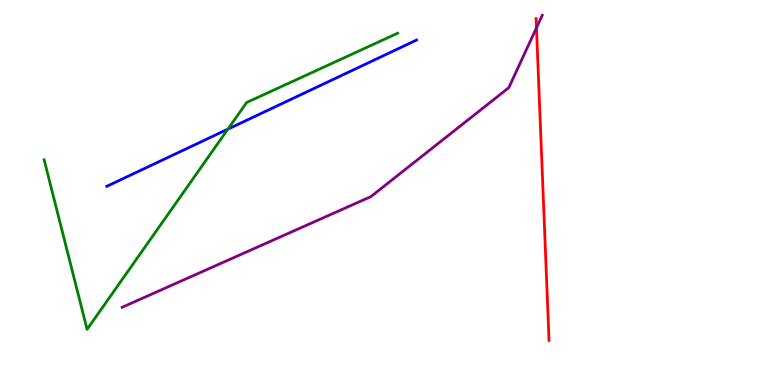[{'lines': ['blue', 'red'], 'intersections': []}, {'lines': ['green', 'red'], 'intersections': []}, {'lines': ['purple', 'red'], 'intersections': [{'x': 6.92, 'y': 9.28}]}, {'lines': ['blue', 'green'], 'intersections': [{'x': 2.94, 'y': 6.65}]}, {'lines': ['blue', 'purple'], 'intersections': []}, {'lines': ['green', 'purple'], 'intersections': []}]